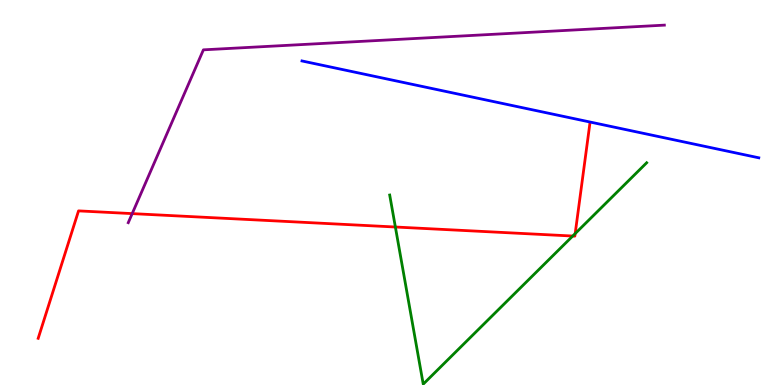[{'lines': ['blue', 'red'], 'intersections': []}, {'lines': ['green', 'red'], 'intersections': [{'x': 5.1, 'y': 4.1}, {'x': 7.39, 'y': 3.87}, {'x': 7.42, 'y': 3.93}]}, {'lines': ['purple', 'red'], 'intersections': [{'x': 1.71, 'y': 4.45}]}, {'lines': ['blue', 'green'], 'intersections': []}, {'lines': ['blue', 'purple'], 'intersections': []}, {'lines': ['green', 'purple'], 'intersections': []}]